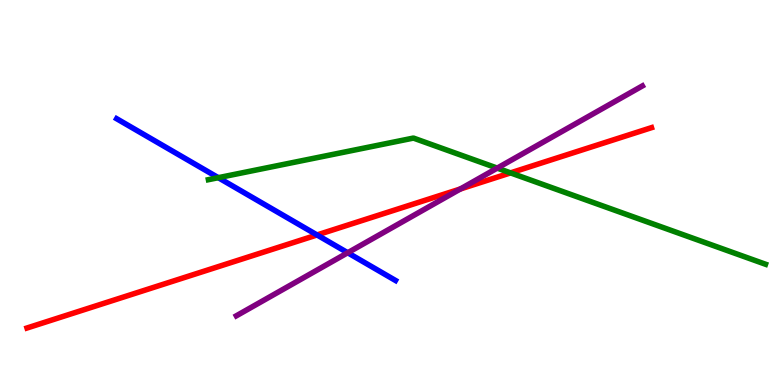[{'lines': ['blue', 'red'], 'intersections': [{'x': 4.09, 'y': 3.9}]}, {'lines': ['green', 'red'], 'intersections': [{'x': 6.59, 'y': 5.51}]}, {'lines': ['purple', 'red'], 'intersections': [{'x': 5.94, 'y': 5.09}]}, {'lines': ['blue', 'green'], 'intersections': [{'x': 2.82, 'y': 5.38}]}, {'lines': ['blue', 'purple'], 'intersections': [{'x': 4.49, 'y': 3.44}]}, {'lines': ['green', 'purple'], 'intersections': [{'x': 6.42, 'y': 5.63}]}]